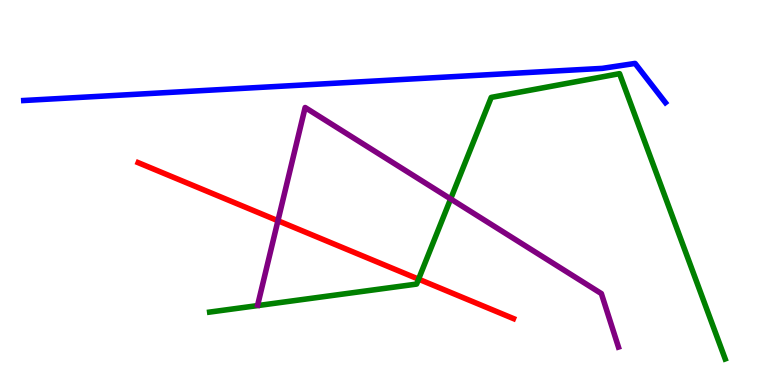[{'lines': ['blue', 'red'], 'intersections': []}, {'lines': ['green', 'red'], 'intersections': [{'x': 5.4, 'y': 2.75}]}, {'lines': ['purple', 'red'], 'intersections': [{'x': 3.59, 'y': 4.27}]}, {'lines': ['blue', 'green'], 'intersections': []}, {'lines': ['blue', 'purple'], 'intersections': []}, {'lines': ['green', 'purple'], 'intersections': [{'x': 5.81, 'y': 4.83}]}]